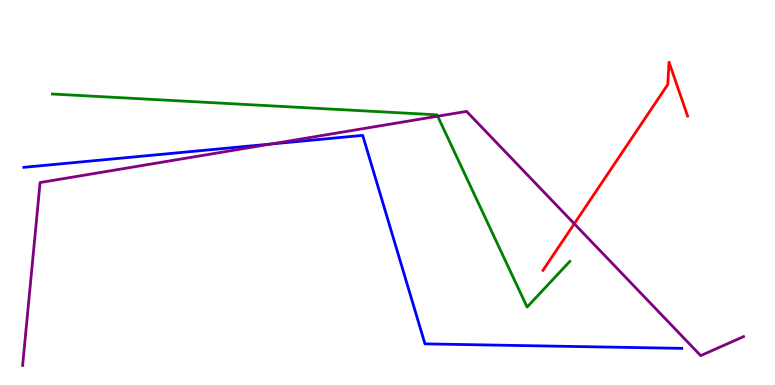[{'lines': ['blue', 'red'], 'intersections': []}, {'lines': ['green', 'red'], 'intersections': []}, {'lines': ['purple', 'red'], 'intersections': [{'x': 7.41, 'y': 4.19}]}, {'lines': ['blue', 'green'], 'intersections': []}, {'lines': ['blue', 'purple'], 'intersections': [{'x': 3.5, 'y': 6.26}]}, {'lines': ['green', 'purple'], 'intersections': [{'x': 5.65, 'y': 6.98}]}]